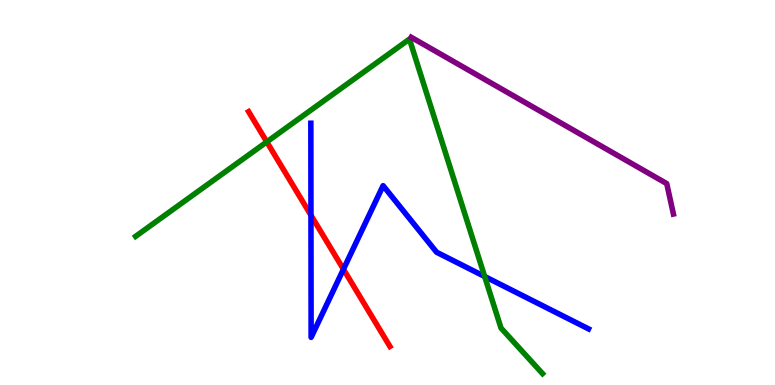[{'lines': ['blue', 'red'], 'intersections': [{'x': 4.01, 'y': 4.41}, {'x': 4.43, 'y': 3.01}]}, {'lines': ['green', 'red'], 'intersections': [{'x': 3.44, 'y': 6.31}]}, {'lines': ['purple', 'red'], 'intersections': []}, {'lines': ['blue', 'green'], 'intersections': [{'x': 6.25, 'y': 2.82}]}, {'lines': ['blue', 'purple'], 'intersections': []}, {'lines': ['green', 'purple'], 'intersections': []}]